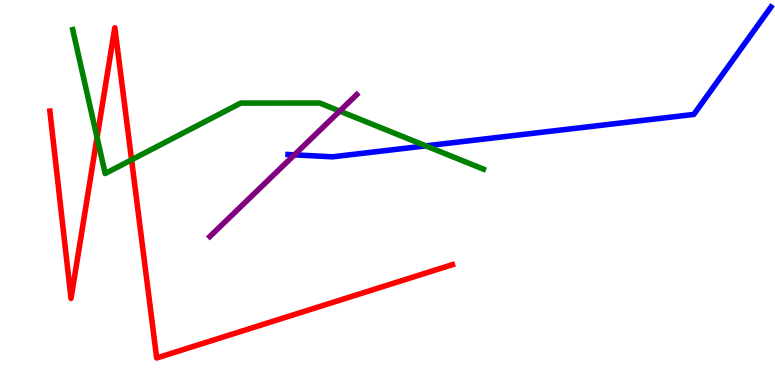[{'lines': ['blue', 'red'], 'intersections': []}, {'lines': ['green', 'red'], 'intersections': [{'x': 1.25, 'y': 6.43}, {'x': 1.7, 'y': 5.85}]}, {'lines': ['purple', 'red'], 'intersections': []}, {'lines': ['blue', 'green'], 'intersections': [{'x': 5.49, 'y': 6.21}]}, {'lines': ['blue', 'purple'], 'intersections': [{'x': 3.8, 'y': 5.98}]}, {'lines': ['green', 'purple'], 'intersections': [{'x': 4.38, 'y': 7.11}]}]